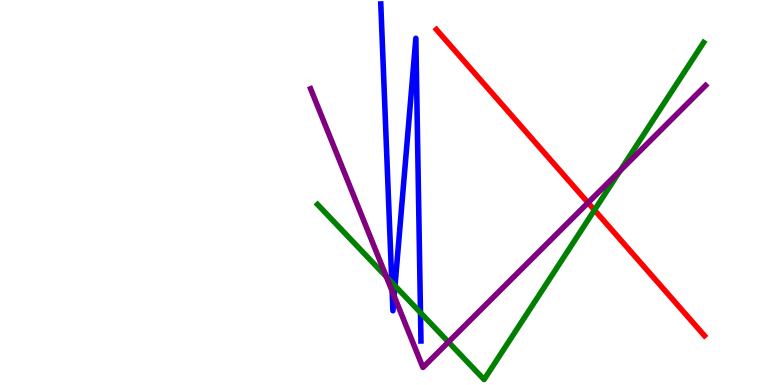[{'lines': ['blue', 'red'], 'intersections': []}, {'lines': ['green', 'red'], 'intersections': [{'x': 7.67, 'y': 4.54}]}, {'lines': ['purple', 'red'], 'intersections': [{'x': 7.59, 'y': 4.73}]}, {'lines': ['blue', 'green'], 'intersections': [{'x': 5.06, 'y': 2.66}, {'x': 5.1, 'y': 2.57}, {'x': 5.43, 'y': 1.88}]}, {'lines': ['blue', 'purple'], 'intersections': [{'x': 5.06, 'y': 2.44}, {'x': 5.09, 'y': 2.31}]}, {'lines': ['green', 'purple'], 'intersections': [{'x': 4.99, 'y': 2.81}, {'x': 5.79, 'y': 1.12}, {'x': 8.0, 'y': 5.56}]}]